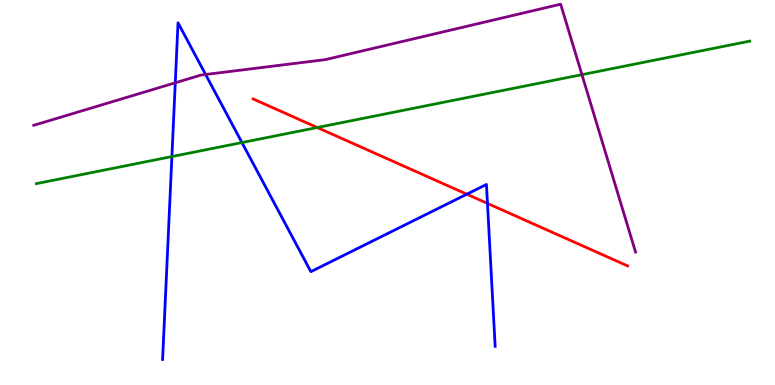[{'lines': ['blue', 'red'], 'intersections': [{'x': 6.02, 'y': 4.96}, {'x': 6.29, 'y': 4.72}]}, {'lines': ['green', 'red'], 'intersections': [{'x': 4.09, 'y': 6.69}]}, {'lines': ['purple', 'red'], 'intersections': []}, {'lines': ['blue', 'green'], 'intersections': [{'x': 2.22, 'y': 5.93}, {'x': 3.12, 'y': 6.3}]}, {'lines': ['blue', 'purple'], 'intersections': [{'x': 2.26, 'y': 7.85}, {'x': 2.65, 'y': 8.07}]}, {'lines': ['green', 'purple'], 'intersections': [{'x': 7.51, 'y': 8.06}]}]